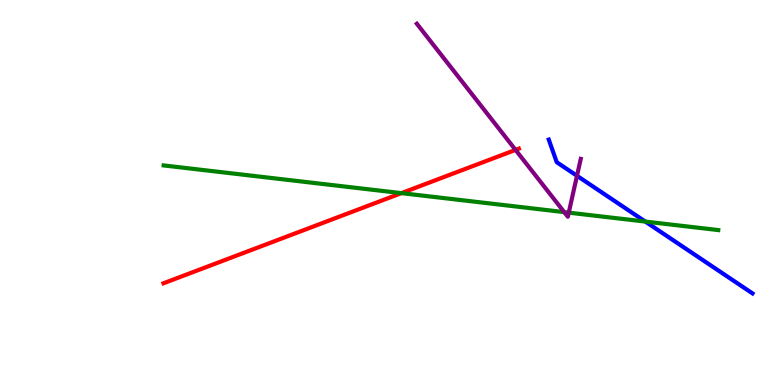[{'lines': ['blue', 'red'], 'intersections': []}, {'lines': ['green', 'red'], 'intersections': [{'x': 5.18, 'y': 4.98}]}, {'lines': ['purple', 'red'], 'intersections': [{'x': 6.65, 'y': 6.11}]}, {'lines': ['blue', 'green'], 'intersections': [{'x': 8.33, 'y': 4.24}]}, {'lines': ['blue', 'purple'], 'intersections': [{'x': 7.45, 'y': 5.43}]}, {'lines': ['green', 'purple'], 'intersections': [{'x': 7.28, 'y': 4.49}, {'x': 7.34, 'y': 4.48}]}]